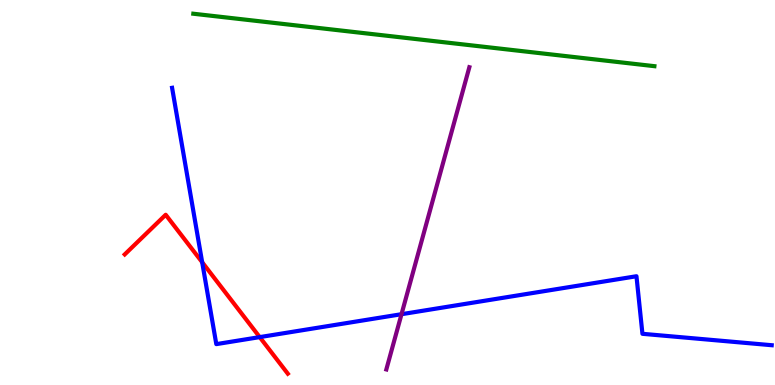[{'lines': ['blue', 'red'], 'intersections': [{'x': 2.61, 'y': 3.19}, {'x': 3.35, 'y': 1.24}]}, {'lines': ['green', 'red'], 'intersections': []}, {'lines': ['purple', 'red'], 'intersections': []}, {'lines': ['blue', 'green'], 'intersections': []}, {'lines': ['blue', 'purple'], 'intersections': [{'x': 5.18, 'y': 1.84}]}, {'lines': ['green', 'purple'], 'intersections': []}]